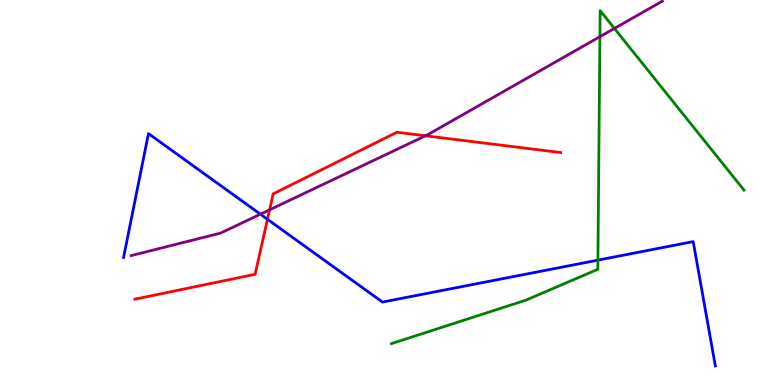[{'lines': ['blue', 'red'], 'intersections': [{'x': 3.45, 'y': 4.3}]}, {'lines': ['green', 'red'], 'intersections': []}, {'lines': ['purple', 'red'], 'intersections': [{'x': 3.48, 'y': 4.55}, {'x': 5.49, 'y': 6.47}]}, {'lines': ['blue', 'green'], 'intersections': [{'x': 7.71, 'y': 3.24}]}, {'lines': ['blue', 'purple'], 'intersections': [{'x': 3.36, 'y': 4.44}]}, {'lines': ['green', 'purple'], 'intersections': [{'x': 7.74, 'y': 9.05}, {'x': 7.93, 'y': 9.26}]}]